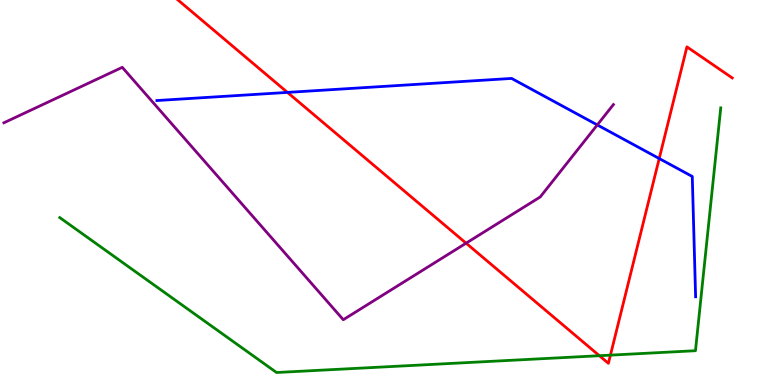[{'lines': ['blue', 'red'], 'intersections': [{'x': 3.71, 'y': 7.6}, {'x': 8.51, 'y': 5.88}]}, {'lines': ['green', 'red'], 'intersections': [{'x': 7.73, 'y': 0.761}, {'x': 7.88, 'y': 0.776}]}, {'lines': ['purple', 'red'], 'intersections': [{'x': 6.01, 'y': 3.68}]}, {'lines': ['blue', 'green'], 'intersections': []}, {'lines': ['blue', 'purple'], 'intersections': [{'x': 7.71, 'y': 6.76}]}, {'lines': ['green', 'purple'], 'intersections': []}]